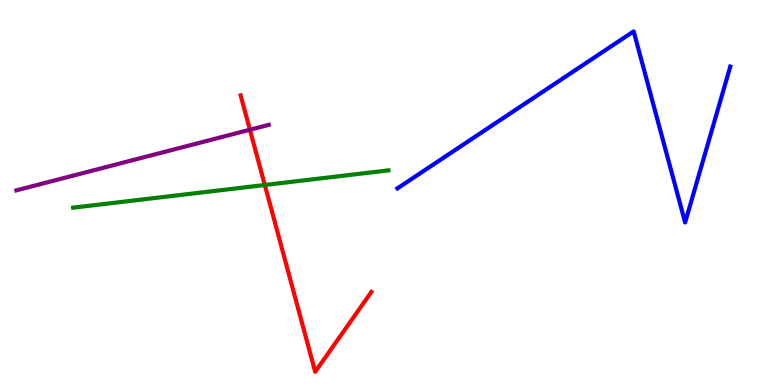[{'lines': ['blue', 'red'], 'intersections': []}, {'lines': ['green', 'red'], 'intersections': [{'x': 3.42, 'y': 5.19}]}, {'lines': ['purple', 'red'], 'intersections': [{'x': 3.22, 'y': 6.63}]}, {'lines': ['blue', 'green'], 'intersections': []}, {'lines': ['blue', 'purple'], 'intersections': []}, {'lines': ['green', 'purple'], 'intersections': []}]